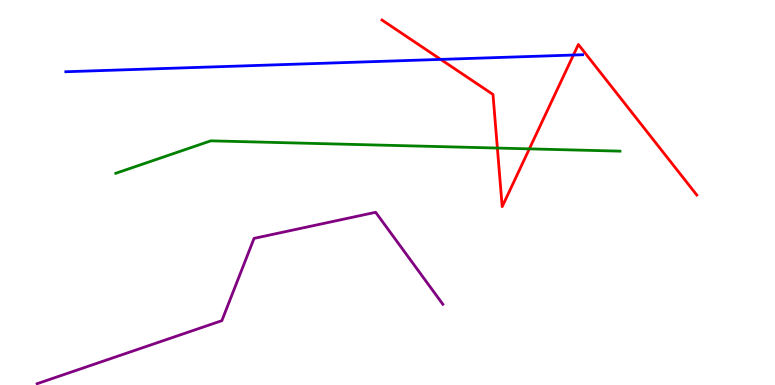[{'lines': ['blue', 'red'], 'intersections': [{'x': 5.69, 'y': 8.46}, {'x': 7.4, 'y': 8.57}]}, {'lines': ['green', 'red'], 'intersections': [{'x': 6.42, 'y': 6.15}, {'x': 6.83, 'y': 6.13}]}, {'lines': ['purple', 'red'], 'intersections': []}, {'lines': ['blue', 'green'], 'intersections': []}, {'lines': ['blue', 'purple'], 'intersections': []}, {'lines': ['green', 'purple'], 'intersections': []}]